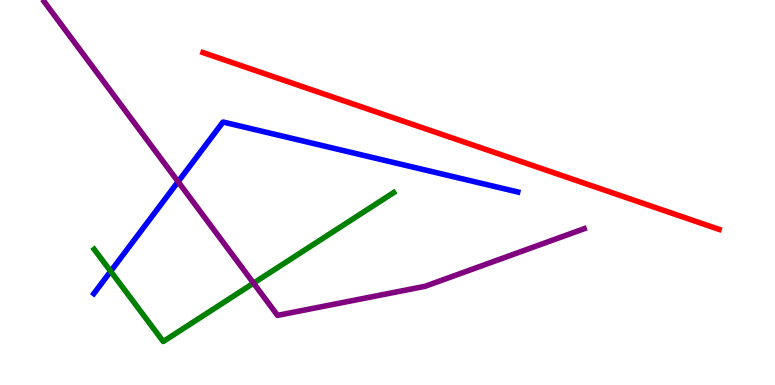[{'lines': ['blue', 'red'], 'intersections': []}, {'lines': ['green', 'red'], 'intersections': []}, {'lines': ['purple', 'red'], 'intersections': []}, {'lines': ['blue', 'green'], 'intersections': [{'x': 1.43, 'y': 2.95}]}, {'lines': ['blue', 'purple'], 'intersections': [{'x': 2.3, 'y': 5.28}]}, {'lines': ['green', 'purple'], 'intersections': [{'x': 3.27, 'y': 2.65}]}]